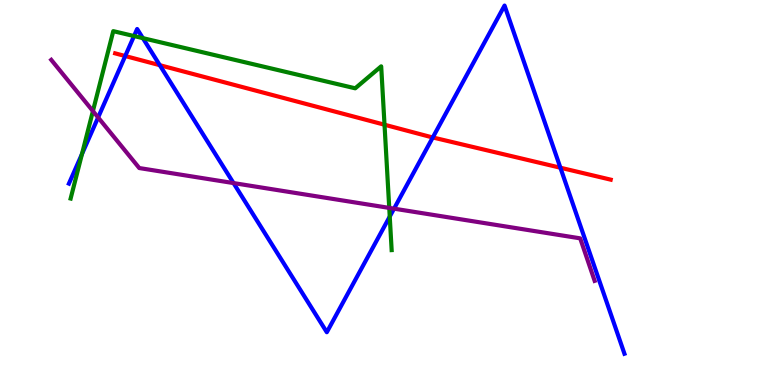[{'lines': ['blue', 'red'], 'intersections': [{'x': 1.62, 'y': 8.54}, {'x': 2.06, 'y': 8.31}, {'x': 5.58, 'y': 6.43}, {'x': 7.23, 'y': 5.64}]}, {'lines': ['green', 'red'], 'intersections': [{'x': 4.96, 'y': 6.76}]}, {'lines': ['purple', 'red'], 'intersections': []}, {'lines': ['blue', 'green'], 'intersections': [{'x': 1.06, 'y': 6.0}, {'x': 1.73, 'y': 9.06}, {'x': 1.84, 'y': 9.01}, {'x': 5.03, 'y': 4.37}]}, {'lines': ['blue', 'purple'], 'intersections': [{'x': 1.27, 'y': 6.95}, {'x': 3.01, 'y': 5.24}, {'x': 5.08, 'y': 4.58}]}, {'lines': ['green', 'purple'], 'intersections': [{'x': 1.2, 'y': 7.12}, {'x': 5.02, 'y': 4.6}]}]